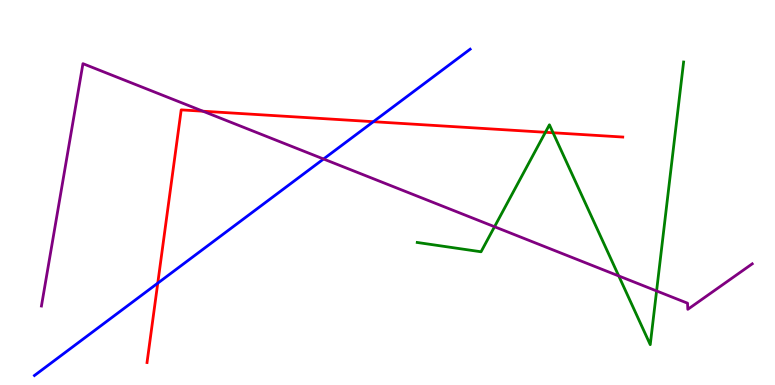[{'lines': ['blue', 'red'], 'intersections': [{'x': 2.04, 'y': 2.65}, {'x': 4.82, 'y': 6.84}]}, {'lines': ['green', 'red'], 'intersections': [{'x': 7.04, 'y': 6.56}, {'x': 7.14, 'y': 6.55}]}, {'lines': ['purple', 'red'], 'intersections': [{'x': 2.62, 'y': 7.11}]}, {'lines': ['blue', 'green'], 'intersections': []}, {'lines': ['blue', 'purple'], 'intersections': [{'x': 4.17, 'y': 5.87}]}, {'lines': ['green', 'purple'], 'intersections': [{'x': 6.38, 'y': 4.11}, {'x': 7.98, 'y': 2.83}, {'x': 8.47, 'y': 2.44}]}]